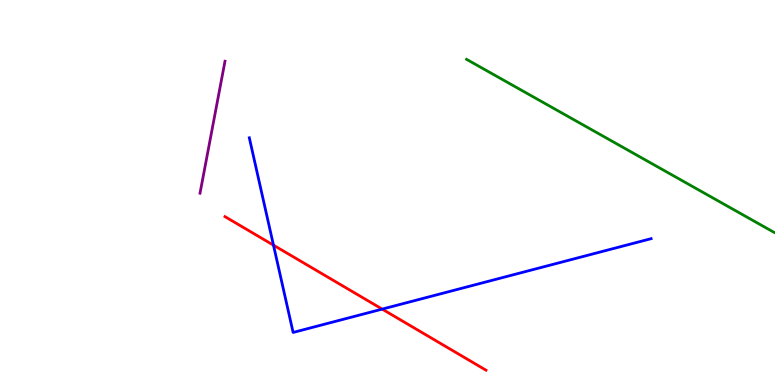[{'lines': ['blue', 'red'], 'intersections': [{'x': 3.53, 'y': 3.63}, {'x': 4.93, 'y': 1.97}]}, {'lines': ['green', 'red'], 'intersections': []}, {'lines': ['purple', 'red'], 'intersections': []}, {'lines': ['blue', 'green'], 'intersections': []}, {'lines': ['blue', 'purple'], 'intersections': []}, {'lines': ['green', 'purple'], 'intersections': []}]